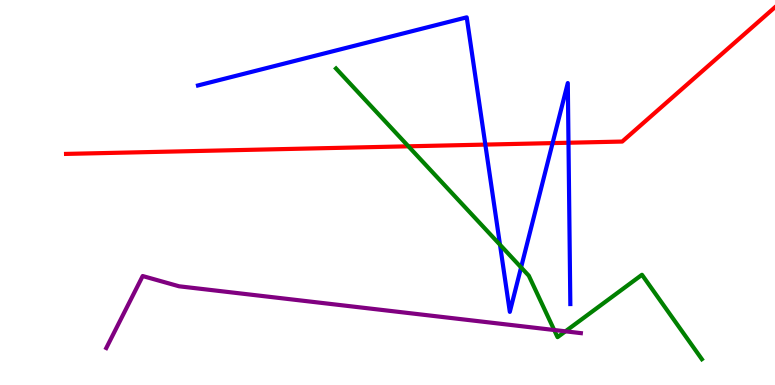[{'lines': ['blue', 'red'], 'intersections': [{'x': 6.26, 'y': 6.24}, {'x': 7.13, 'y': 6.28}, {'x': 7.34, 'y': 6.29}]}, {'lines': ['green', 'red'], 'intersections': [{'x': 5.27, 'y': 6.2}]}, {'lines': ['purple', 'red'], 'intersections': []}, {'lines': ['blue', 'green'], 'intersections': [{'x': 6.45, 'y': 3.64}, {'x': 6.72, 'y': 3.05}]}, {'lines': ['blue', 'purple'], 'intersections': []}, {'lines': ['green', 'purple'], 'intersections': [{'x': 7.15, 'y': 1.43}, {'x': 7.3, 'y': 1.39}]}]